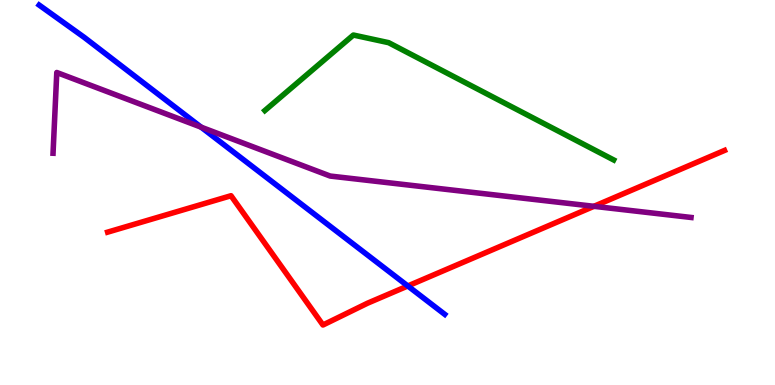[{'lines': ['blue', 'red'], 'intersections': [{'x': 5.26, 'y': 2.57}]}, {'lines': ['green', 'red'], 'intersections': []}, {'lines': ['purple', 'red'], 'intersections': [{'x': 7.66, 'y': 4.64}]}, {'lines': ['blue', 'green'], 'intersections': []}, {'lines': ['blue', 'purple'], 'intersections': [{'x': 2.6, 'y': 6.7}]}, {'lines': ['green', 'purple'], 'intersections': []}]